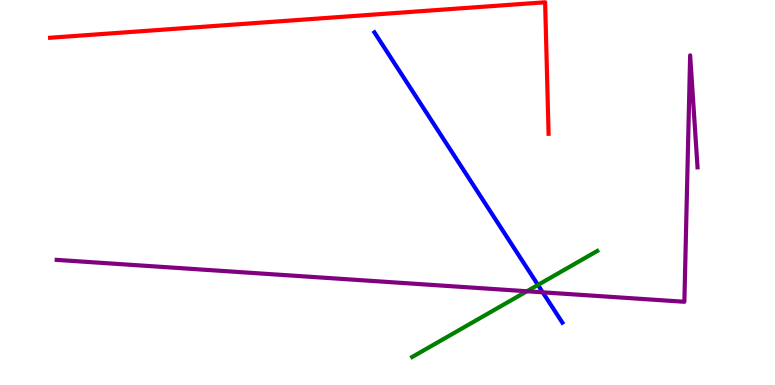[{'lines': ['blue', 'red'], 'intersections': []}, {'lines': ['green', 'red'], 'intersections': []}, {'lines': ['purple', 'red'], 'intersections': []}, {'lines': ['blue', 'green'], 'intersections': [{'x': 6.94, 'y': 2.6}]}, {'lines': ['blue', 'purple'], 'intersections': [{'x': 7.0, 'y': 2.41}]}, {'lines': ['green', 'purple'], 'intersections': [{'x': 6.8, 'y': 2.43}]}]